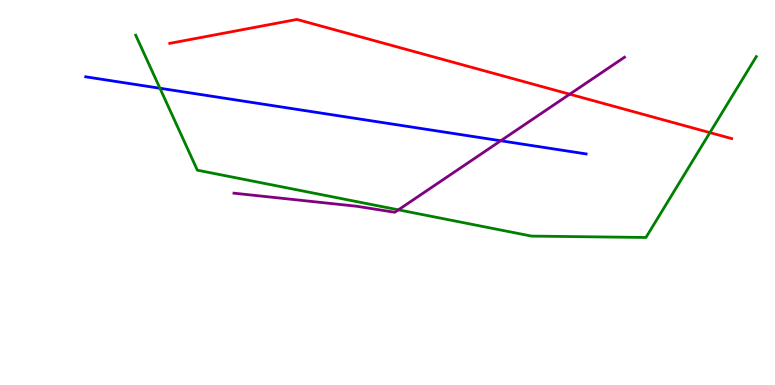[{'lines': ['blue', 'red'], 'intersections': []}, {'lines': ['green', 'red'], 'intersections': [{'x': 9.16, 'y': 6.56}]}, {'lines': ['purple', 'red'], 'intersections': [{'x': 7.35, 'y': 7.55}]}, {'lines': ['blue', 'green'], 'intersections': [{'x': 2.06, 'y': 7.71}]}, {'lines': ['blue', 'purple'], 'intersections': [{'x': 6.46, 'y': 6.34}]}, {'lines': ['green', 'purple'], 'intersections': [{'x': 5.14, 'y': 4.55}]}]